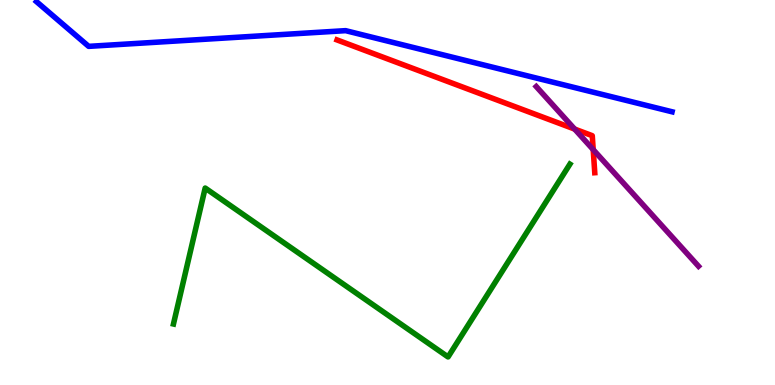[{'lines': ['blue', 'red'], 'intersections': []}, {'lines': ['green', 'red'], 'intersections': []}, {'lines': ['purple', 'red'], 'intersections': [{'x': 7.41, 'y': 6.65}, {'x': 7.65, 'y': 6.11}]}, {'lines': ['blue', 'green'], 'intersections': []}, {'lines': ['blue', 'purple'], 'intersections': []}, {'lines': ['green', 'purple'], 'intersections': []}]